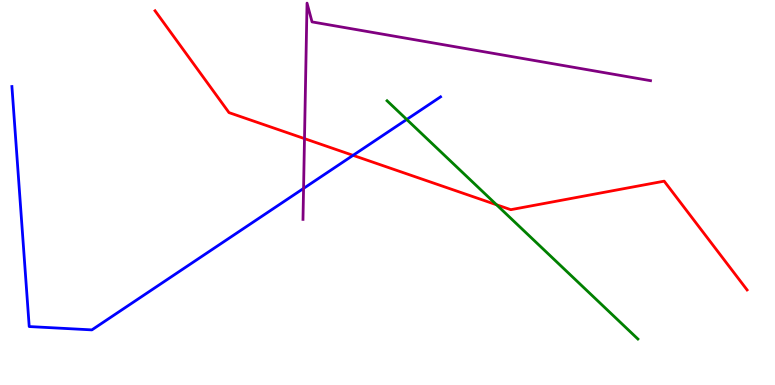[{'lines': ['blue', 'red'], 'intersections': [{'x': 4.56, 'y': 5.97}]}, {'lines': ['green', 'red'], 'intersections': [{'x': 6.41, 'y': 4.68}]}, {'lines': ['purple', 'red'], 'intersections': [{'x': 3.93, 'y': 6.4}]}, {'lines': ['blue', 'green'], 'intersections': [{'x': 5.25, 'y': 6.9}]}, {'lines': ['blue', 'purple'], 'intersections': [{'x': 3.92, 'y': 5.11}]}, {'lines': ['green', 'purple'], 'intersections': []}]